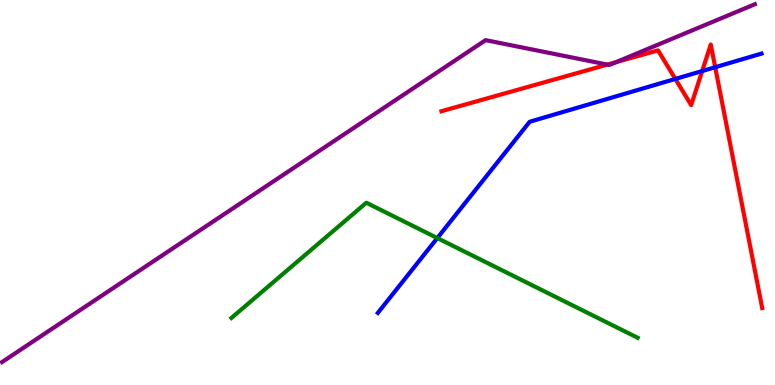[{'lines': ['blue', 'red'], 'intersections': [{'x': 8.71, 'y': 7.95}, {'x': 9.06, 'y': 8.15}, {'x': 9.23, 'y': 8.25}]}, {'lines': ['green', 'red'], 'intersections': []}, {'lines': ['purple', 'red'], 'intersections': [{'x': 7.84, 'y': 8.32}, {'x': 7.95, 'y': 8.38}]}, {'lines': ['blue', 'green'], 'intersections': [{'x': 5.64, 'y': 3.82}]}, {'lines': ['blue', 'purple'], 'intersections': []}, {'lines': ['green', 'purple'], 'intersections': []}]